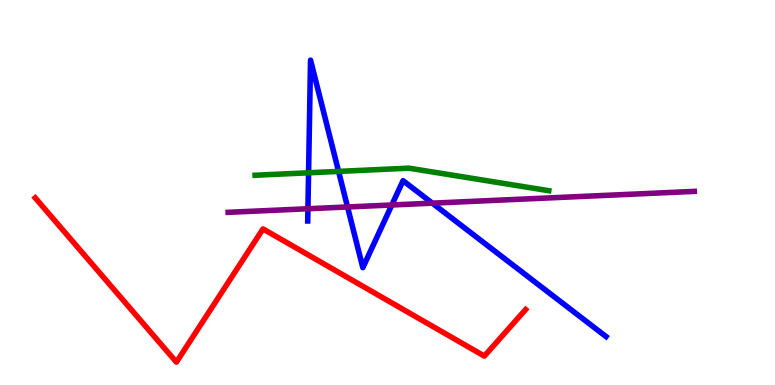[{'lines': ['blue', 'red'], 'intersections': []}, {'lines': ['green', 'red'], 'intersections': []}, {'lines': ['purple', 'red'], 'intersections': []}, {'lines': ['blue', 'green'], 'intersections': [{'x': 3.98, 'y': 5.51}, {'x': 4.37, 'y': 5.55}]}, {'lines': ['blue', 'purple'], 'intersections': [{'x': 3.97, 'y': 4.58}, {'x': 4.48, 'y': 4.62}, {'x': 5.06, 'y': 4.68}, {'x': 5.58, 'y': 4.72}]}, {'lines': ['green', 'purple'], 'intersections': []}]